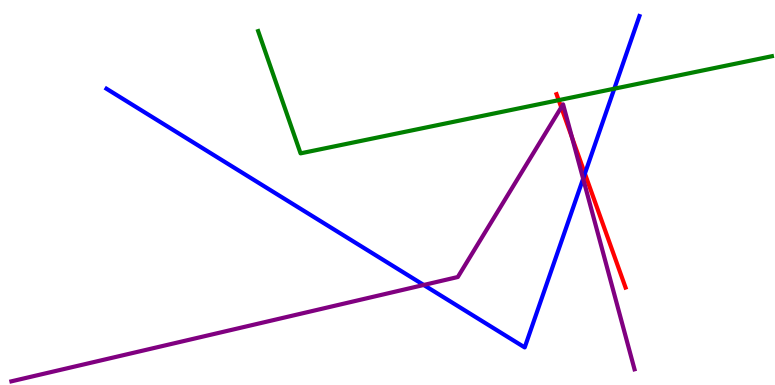[{'lines': ['blue', 'red'], 'intersections': [{'x': 7.55, 'y': 5.49}]}, {'lines': ['green', 'red'], 'intersections': [{'x': 7.21, 'y': 7.4}]}, {'lines': ['purple', 'red'], 'intersections': [{'x': 7.24, 'y': 7.21}, {'x': 7.38, 'y': 6.42}]}, {'lines': ['blue', 'green'], 'intersections': [{'x': 7.93, 'y': 7.7}]}, {'lines': ['blue', 'purple'], 'intersections': [{'x': 5.47, 'y': 2.6}, {'x': 7.52, 'y': 5.36}]}, {'lines': ['green', 'purple'], 'intersections': []}]